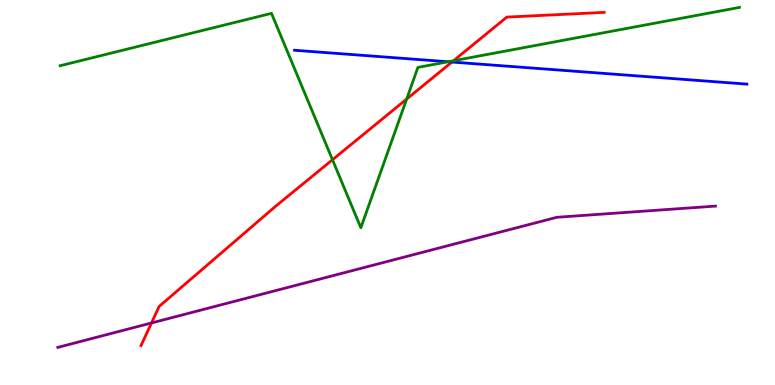[{'lines': ['blue', 'red'], 'intersections': [{'x': 5.83, 'y': 8.39}]}, {'lines': ['green', 'red'], 'intersections': [{'x': 4.29, 'y': 5.85}, {'x': 5.25, 'y': 7.43}, {'x': 5.85, 'y': 8.42}]}, {'lines': ['purple', 'red'], 'intersections': [{'x': 1.95, 'y': 1.61}]}, {'lines': ['blue', 'green'], 'intersections': [{'x': 5.78, 'y': 8.4}]}, {'lines': ['blue', 'purple'], 'intersections': []}, {'lines': ['green', 'purple'], 'intersections': []}]